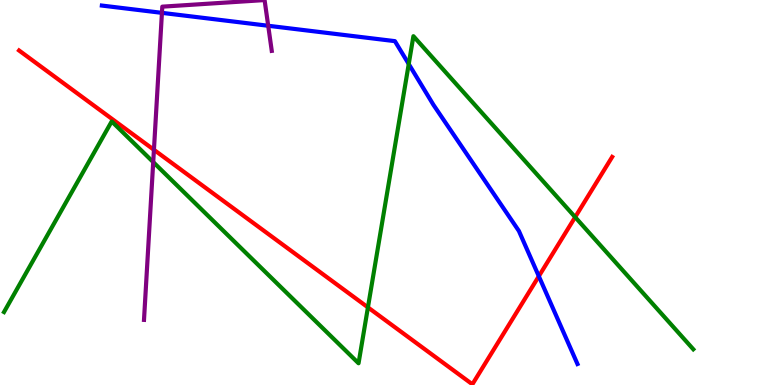[{'lines': ['blue', 'red'], 'intersections': [{'x': 6.95, 'y': 2.83}]}, {'lines': ['green', 'red'], 'intersections': [{'x': 4.75, 'y': 2.02}, {'x': 7.42, 'y': 4.36}]}, {'lines': ['purple', 'red'], 'intersections': [{'x': 1.99, 'y': 6.11}]}, {'lines': ['blue', 'green'], 'intersections': [{'x': 5.27, 'y': 8.34}]}, {'lines': ['blue', 'purple'], 'intersections': [{'x': 2.09, 'y': 9.67}, {'x': 3.46, 'y': 9.33}]}, {'lines': ['green', 'purple'], 'intersections': [{'x': 1.98, 'y': 5.79}]}]